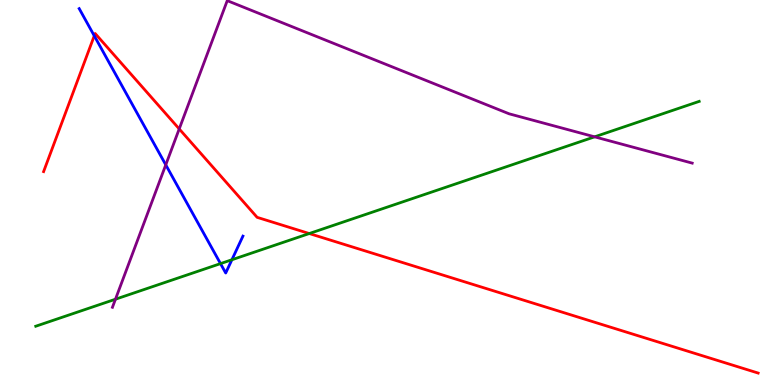[{'lines': ['blue', 'red'], 'intersections': [{'x': 1.22, 'y': 9.07}]}, {'lines': ['green', 'red'], 'intersections': [{'x': 3.99, 'y': 3.93}]}, {'lines': ['purple', 'red'], 'intersections': [{'x': 2.31, 'y': 6.65}]}, {'lines': ['blue', 'green'], 'intersections': [{'x': 2.85, 'y': 3.15}, {'x': 2.99, 'y': 3.25}]}, {'lines': ['blue', 'purple'], 'intersections': [{'x': 2.14, 'y': 5.72}]}, {'lines': ['green', 'purple'], 'intersections': [{'x': 1.49, 'y': 2.23}, {'x': 7.67, 'y': 6.45}]}]